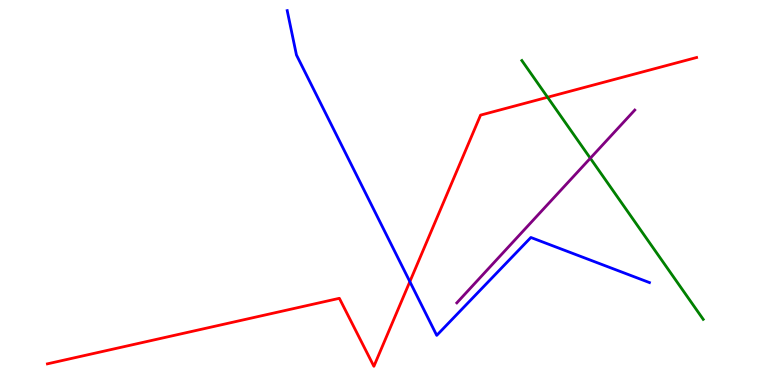[{'lines': ['blue', 'red'], 'intersections': [{'x': 5.29, 'y': 2.68}]}, {'lines': ['green', 'red'], 'intersections': [{'x': 7.07, 'y': 7.47}]}, {'lines': ['purple', 'red'], 'intersections': []}, {'lines': ['blue', 'green'], 'intersections': []}, {'lines': ['blue', 'purple'], 'intersections': []}, {'lines': ['green', 'purple'], 'intersections': [{'x': 7.62, 'y': 5.89}]}]